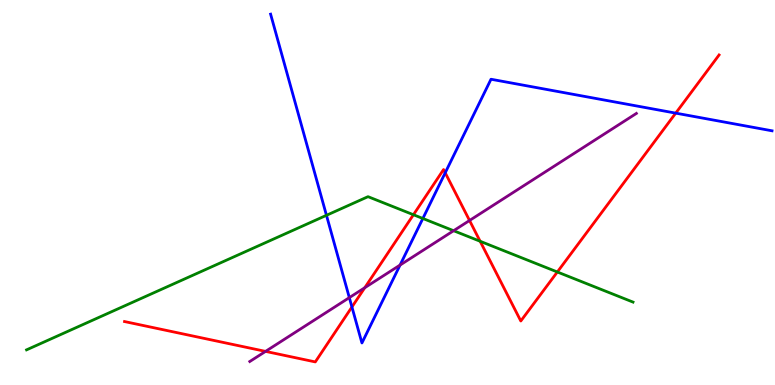[{'lines': ['blue', 'red'], 'intersections': [{'x': 4.54, 'y': 2.03}, {'x': 5.74, 'y': 5.51}, {'x': 8.72, 'y': 7.06}]}, {'lines': ['green', 'red'], 'intersections': [{'x': 5.33, 'y': 4.42}, {'x': 6.2, 'y': 3.73}, {'x': 7.19, 'y': 2.94}]}, {'lines': ['purple', 'red'], 'intersections': [{'x': 3.43, 'y': 0.873}, {'x': 4.71, 'y': 2.53}, {'x': 6.06, 'y': 4.27}]}, {'lines': ['blue', 'green'], 'intersections': [{'x': 4.21, 'y': 4.41}, {'x': 5.46, 'y': 4.33}]}, {'lines': ['blue', 'purple'], 'intersections': [{'x': 4.51, 'y': 2.27}, {'x': 5.16, 'y': 3.11}]}, {'lines': ['green', 'purple'], 'intersections': [{'x': 5.85, 'y': 4.01}]}]